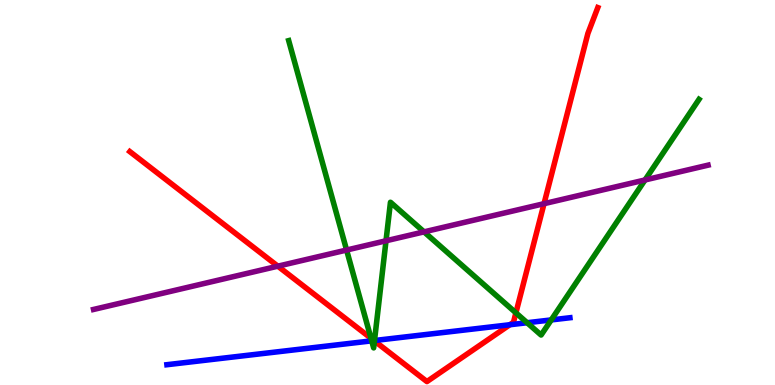[{'lines': ['blue', 'red'], 'intersections': [{'x': 4.83, 'y': 1.15}, {'x': 6.58, 'y': 1.57}]}, {'lines': ['green', 'red'], 'intersections': [{'x': 4.79, 'y': 1.21}, {'x': 4.83, 'y': 1.14}, {'x': 6.66, 'y': 1.87}]}, {'lines': ['purple', 'red'], 'intersections': [{'x': 3.59, 'y': 3.09}, {'x': 7.02, 'y': 4.71}]}, {'lines': ['blue', 'green'], 'intersections': [{'x': 4.8, 'y': 1.15}, {'x': 4.83, 'y': 1.16}, {'x': 6.8, 'y': 1.62}, {'x': 7.11, 'y': 1.69}]}, {'lines': ['blue', 'purple'], 'intersections': []}, {'lines': ['green', 'purple'], 'intersections': [{'x': 4.47, 'y': 3.51}, {'x': 4.98, 'y': 3.75}, {'x': 5.47, 'y': 3.98}, {'x': 8.32, 'y': 5.33}]}]